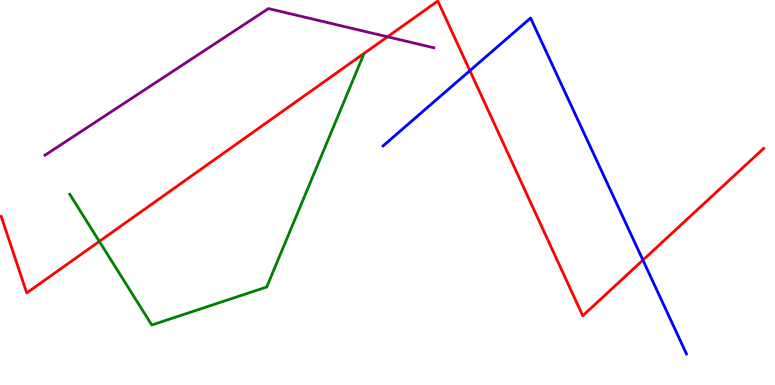[{'lines': ['blue', 'red'], 'intersections': [{'x': 6.06, 'y': 8.16}, {'x': 8.3, 'y': 3.24}]}, {'lines': ['green', 'red'], 'intersections': [{'x': 1.28, 'y': 3.73}]}, {'lines': ['purple', 'red'], 'intersections': [{'x': 5.0, 'y': 9.04}]}, {'lines': ['blue', 'green'], 'intersections': []}, {'lines': ['blue', 'purple'], 'intersections': []}, {'lines': ['green', 'purple'], 'intersections': []}]